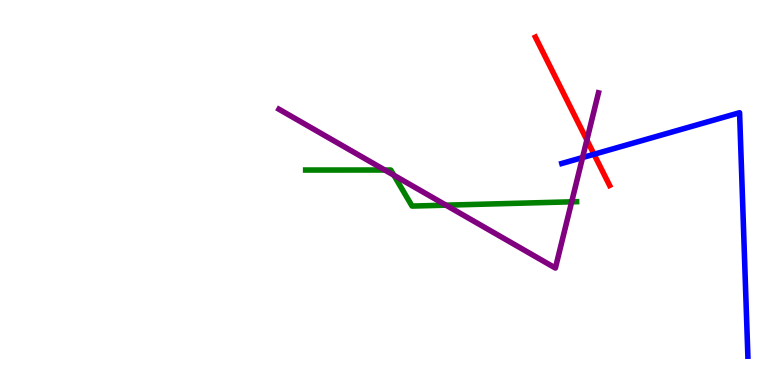[{'lines': ['blue', 'red'], 'intersections': [{'x': 7.66, 'y': 5.99}]}, {'lines': ['green', 'red'], 'intersections': []}, {'lines': ['purple', 'red'], 'intersections': [{'x': 7.57, 'y': 6.36}]}, {'lines': ['blue', 'green'], 'intersections': []}, {'lines': ['blue', 'purple'], 'intersections': [{'x': 7.52, 'y': 5.91}]}, {'lines': ['green', 'purple'], 'intersections': [{'x': 4.96, 'y': 5.58}, {'x': 5.08, 'y': 5.45}, {'x': 5.75, 'y': 4.67}, {'x': 7.38, 'y': 4.76}]}]